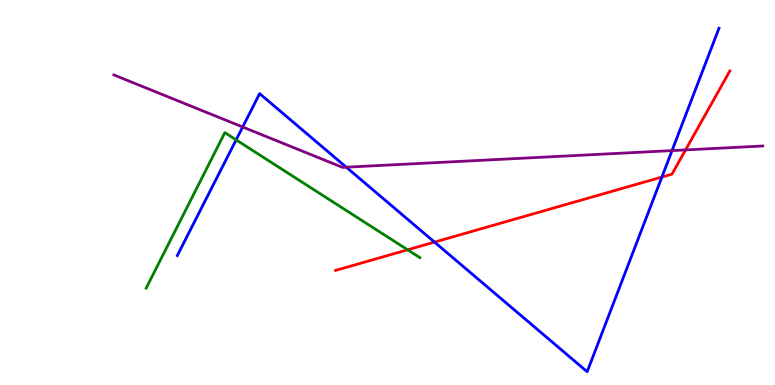[{'lines': ['blue', 'red'], 'intersections': [{'x': 5.61, 'y': 3.71}, {'x': 8.54, 'y': 5.4}]}, {'lines': ['green', 'red'], 'intersections': [{'x': 5.26, 'y': 3.51}]}, {'lines': ['purple', 'red'], 'intersections': [{'x': 8.85, 'y': 6.11}]}, {'lines': ['blue', 'green'], 'intersections': [{'x': 3.05, 'y': 6.37}]}, {'lines': ['blue', 'purple'], 'intersections': [{'x': 3.13, 'y': 6.7}, {'x': 4.47, 'y': 5.66}, {'x': 8.67, 'y': 6.09}]}, {'lines': ['green', 'purple'], 'intersections': []}]